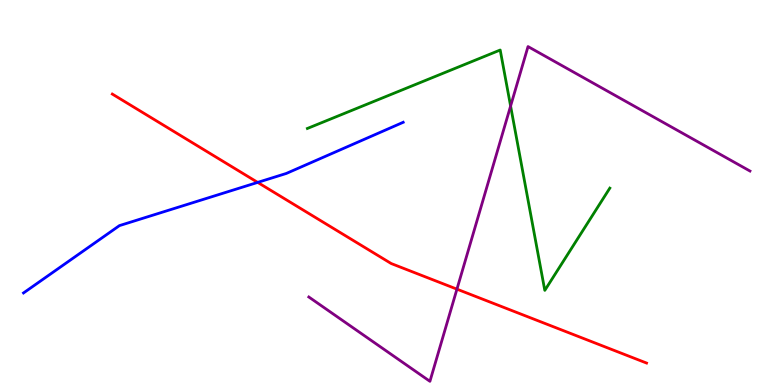[{'lines': ['blue', 'red'], 'intersections': [{'x': 3.32, 'y': 5.26}]}, {'lines': ['green', 'red'], 'intersections': []}, {'lines': ['purple', 'red'], 'intersections': [{'x': 5.9, 'y': 2.49}]}, {'lines': ['blue', 'green'], 'intersections': []}, {'lines': ['blue', 'purple'], 'intersections': []}, {'lines': ['green', 'purple'], 'intersections': [{'x': 6.59, 'y': 7.25}]}]